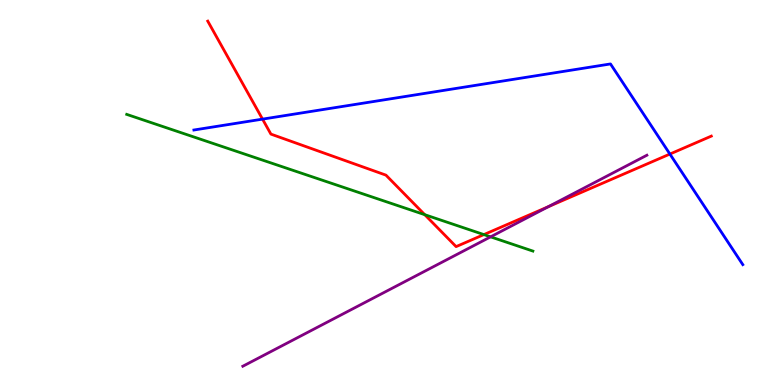[{'lines': ['blue', 'red'], 'intersections': [{'x': 3.39, 'y': 6.91}, {'x': 8.64, 'y': 6.0}]}, {'lines': ['green', 'red'], 'intersections': [{'x': 5.48, 'y': 4.42}, {'x': 6.24, 'y': 3.91}]}, {'lines': ['purple', 'red'], 'intersections': [{'x': 7.08, 'y': 4.63}]}, {'lines': ['blue', 'green'], 'intersections': []}, {'lines': ['blue', 'purple'], 'intersections': []}, {'lines': ['green', 'purple'], 'intersections': [{'x': 6.33, 'y': 3.85}]}]